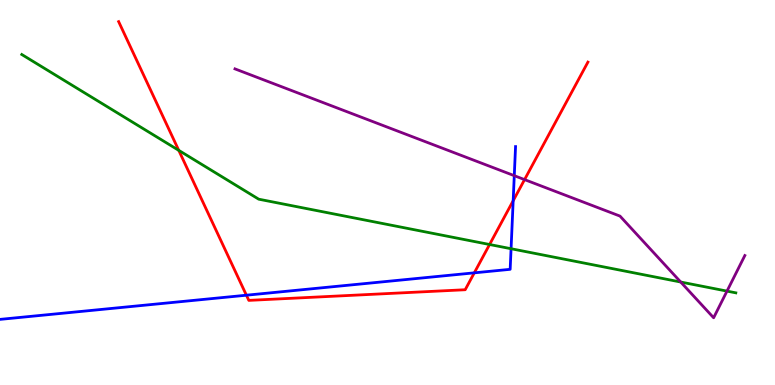[{'lines': ['blue', 'red'], 'intersections': [{'x': 3.18, 'y': 2.33}, {'x': 6.12, 'y': 2.91}, {'x': 6.62, 'y': 4.79}]}, {'lines': ['green', 'red'], 'intersections': [{'x': 2.31, 'y': 6.09}, {'x': 6.32, 'y': 3.65}]}, {'lines': ['purple', 'red'], 'intersections': [{'x': 6.77, 'y': 5.33}]}, {'lines': ['blue', 'green'], 'intersections': [{'x': 6.59, 'y': 3.54}]}, {'lines': ['blue', 'purple'], 'intersections': [{'x': 6.64, 'y': 5.44}]}, {'lines': ['green', 'purple'], 'intersections': [{'x': 8.78, 'y': 2.67}, {'x': 9.38, 'y': 2.44}]}]